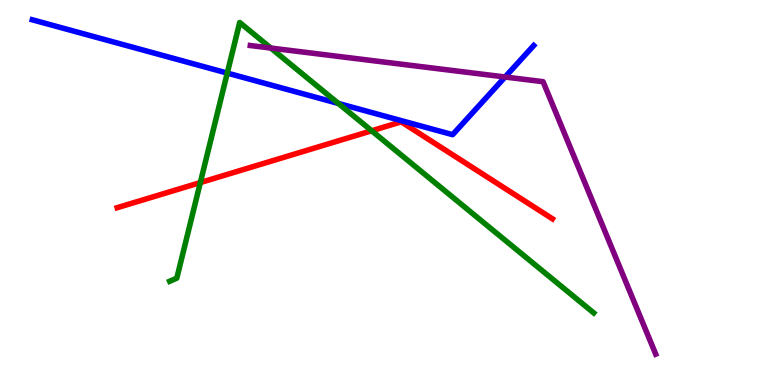[{'lines': ['blue', 'red'], 'intersections': []}, {'lines': ['green', 'red'], 'intersections': [{'x': 2.58, 'y': 5.26}, {'x': 4.8, 'y': 6.6}]}, {'lines': ['purple', 'red'], 'intersections': []}, {'lines': ['blue', 'green'], 'intersections': [{'x': 2.93, 'y': 8.1}, {'x': 4.37, 'y': 7.31}]}, {'lines': ['blue', 'purple'], 'intersections': [{'x': 6.52, 'y': 8.0}]}, {'lines': ['green', 'purple'], 'intersections': [{'x': 3.49, 'y': 8.75}]}]